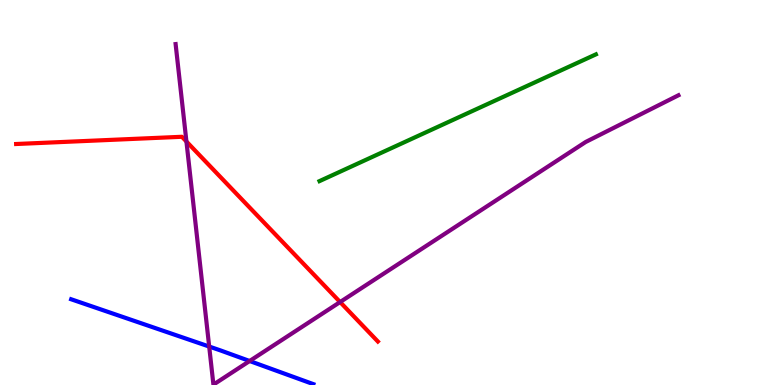[{'lines': ['blue', 'red'], 'intersections': []}, {'lines': ['green', 'red'], 'intersections': []}, {'lines': ['purple', 'red'], 'intersections': [{'x': 2.41, 'y': 6.32}, {'x': 4.39, 'y': 2.15}]}, {'lines': ['blue', 'green'], 'intersections': []}, {'lines': ['blue', 'purple'], 'intersections': [{'x': 2.7, 'y': 0.999}, {'x': 3.22, 'y': 0.623}]}, {'lines': ['green', 'purple'], 'intersections': []}]